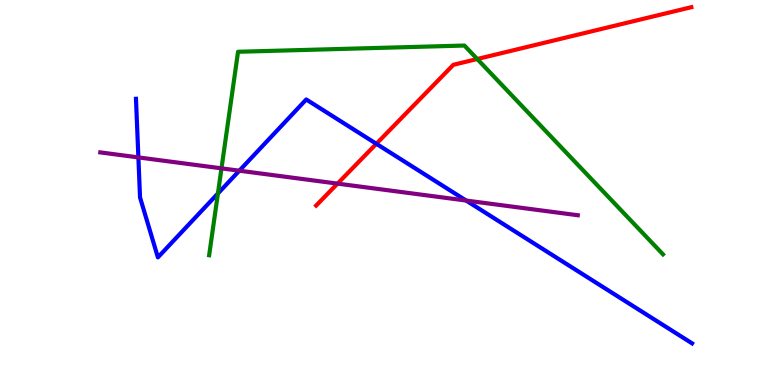[{'lines': ['blue', 'red'], 'intersections': [{'x': 4.86, 'y': 6.26}]}, {'lines': ['green', 'red'], 'intersections': [{'x': 6.16, 'y': 8.47}]}, {'lines': ['purple', 'red'], 'intersections': [{'x': 4.36, 'y': 5.23}]}, {'lines': ['blue', 'green'], 'intersections': [{'x': 2.81, 'y': 4.97}]}, {'lines': ['blue', 'purple'], 'intersections': [{'x': 1.79, 'y': 5.91}, {'x': 3.09, 'y': 5.57}, {'x': 6.01, 'y': 4.79}]}, {'lines': ['green', 'purple'], 'intersections': [{'x': 2.86, 'y': 5.63}]}]